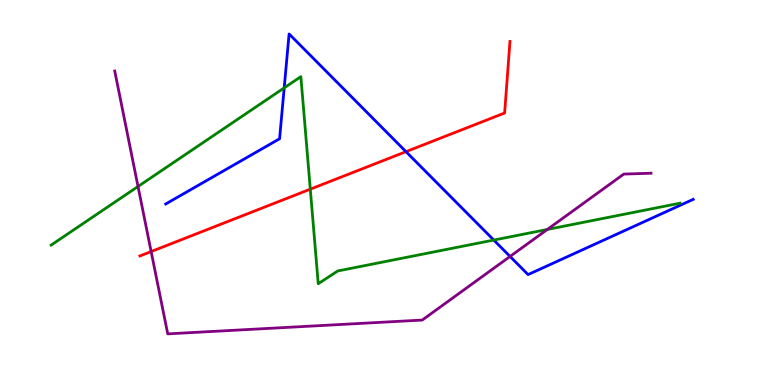[{'lines': ['blue', 'red'], 'intersections': [{'x': 5.24, 'y': 6.06}]}, {'lines': ['green', 'red'], 'intersections': [{'x': 4.0, 'y': 5.09}]}, {'lines': ['purple', 'red'], 'intersections': [{'x': 1.95, 'y': 3.47}]}, {'lines': ['blue', 'green'], 'intersections': [{'x': 3.67, 'y': 7.72}, {'x': 6.37, 'y': 3.76}]}, {'lines': ['blue', 'purple'], 'intersections': [{'x': 6.58, 'y': 3.34}]}, {'lines': ['green', 'purple'], 'intersections': [{'x': 1.78, 'y': 5.16}, {'x': 7.06, 'y': 4.04}]}]